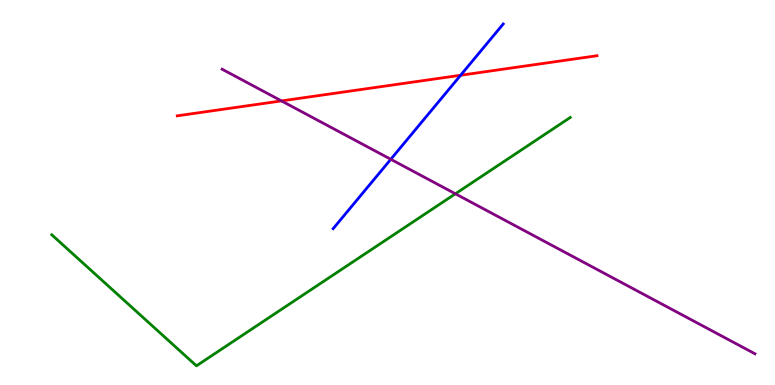[{'lines': ['blue', 'red'], 'intersections': [{'x': 5.94, 'y': 8.05}]}, {'lines': ['green', 'red'], 'intersections': []}, {'lines': ['purple', 'red'], 'intersections': [{'x': 3.63, 'y': 7.38}]}, {'lines': ['blue', 'green'], 'intersections': []}, {'lines': ['blue', 'purple'], 'intersections': [{'x': 5.04, 'y': 5.86}]}, {'lines': ['green', 'purple'], 'intersections': [{'x': 5.88, 'y': 4.97}]}]